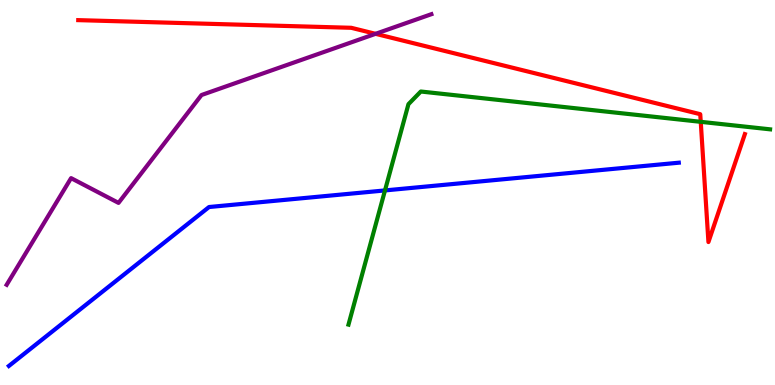[{'lines': ['blue', 'red'], 'intersections': []}, {'lines': ['green', 'red'], 'intersections': [{'x': 9.04, 'y': 6.84}]}, {'lines': ['purple', 'red'], 'intersections': [{'x': 4.85, 'y': 9.12}]}, {'lines': ['blue', 'green'], 'intersections': [{'x': 4.97, 'y': 5.05}]}, {'lines': ['blue', 'purple'], 'intersections': []}, {'lines': ['green', 'purple'], 'intersections': []}]